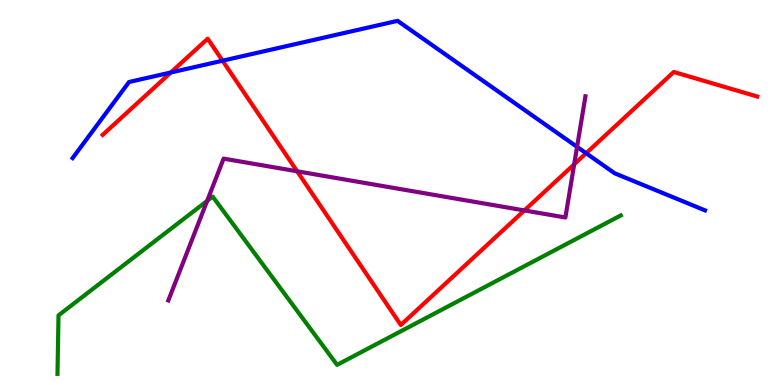[{'lines': ['blue', 'red'], 'intersections': [{'x': 2.2, 'y': 8.12}, {'x': 2.87, 'y': 8.42}, {'x': 7.56, 'y': 6.02}]}, {'lines': ['green', 'red'], 'intersections': []}, {'lines': ['purple', 'red'], 'intersections': [{'x': 3.83, 'y': 5.55}, {'x': 6.77, 'y': 4.53}, {'x': 7.41, 'y': 5.73}]}, {'lines': ['blue', 'green'], 'intersections': []}, {'lines': ['blue', 'purple'], 'intersections': [{'x': 7.45, 'y': 6.19}]}, {'lines': ['green', 'purple'], 'intersections': [{'x': 2.67, 'y': 4.78}]}]